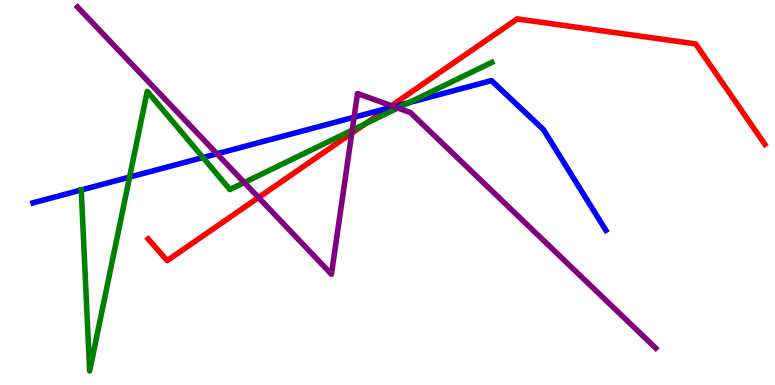[{'lines': ['blue', 'red'], 'intersections': [{'x': 5.0, 'y': 7.19}]}, {'lines': ['green', 'red'], 'intersections': [{'x': 4.71, 'y': 6.78}]}, {'lines': ['purple', 'red'], 'intersections': [{'x': 3.34, 'y': 4.87}, {'x': 4.54, 'y': 6.54}, {'x': 5.05, 'y': 7.25}]}, {'lines': ['blue', 'green'], 'intersections': [{'x': 1.05, 'y': 5.07}, {'x': 1.67, 'y': 5.4}, {'x': 2.62, 'y': 5.91}, {'x': 5.28, 'y': 7.33}]}, {'lines': ['blue', 'purple'], 'intersections': [{'x': 2.8, 'y': 6.01}, {'x': 4.57, 'y': 6.95}, {'x': 5.08, 'y': 7.23}]}, {'lines': ['green', 'purple'], 'intersections': [{'x': 3.15, 'y': 5.26}, {'x': 4.54, 'y': 6.62}, {'x': 5.13, 'y': 7.19}]}]